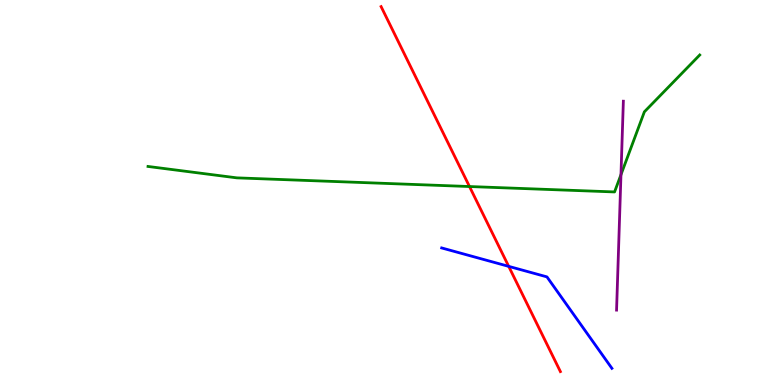[{'lines': ['blue', 'red'], 'intersections': [{'x': 6.56, 'y': 3.08}]}, {'lines': ['green', 'red'], 'intersections': [{'x': 6.06, 'y': 5.16}]}, {'lines': ['purple', 'red'], 'intersections': []}, {'lines': ['blue', 'green'], 'intersections': []}, {'lines': ['blue', 'purple'], 'intersections': []}, {'lines': ['green', 'purple'], 'intersections': [{'x': 8.01, 'y': 5.46}]}]